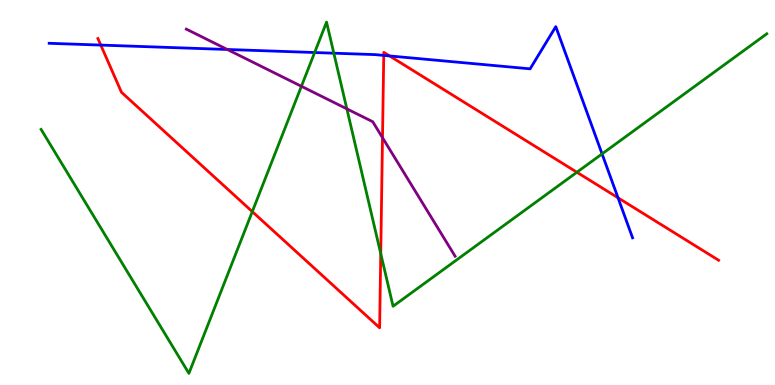[{'lines': ['blue', 'red'], 'intersections': [{'x': 1.3, 'y': 8.83}, {'x': 4.95, 'y': 8.56}, {'x': 5.03, 'y': 8.55}, {'x': 7.97, 'y': 4.86}]}, {'lines': ['green', 'red'], 'intersections': [{'x': 3.26, 'y': 4.5}, {'x': 4.91, 'y': 3.41}, {'x': 7.44, 'y': 5.53}]}, {'lines': ['purple', 'red'], 'intersections': [{'x': 4.94, 'y': 6.42}]}, {'lines': ['blue', 'green'], 'intersections': [{'x': 4.06, 'y': 8.64}, {'x': 4.31, 'y': 8.62}, {'x': 7.77, 'y': 6.0}]}, {'lines': ['blue', 'purple'], 'intersections': [{'x': 2.93, 'y': 8.71}]}, {'lines': ['green', 'purple'], 'intersections': [{'x': 3.89, 'y': 7.76}, {'x': 4.48, 'y': 7.17}]}]